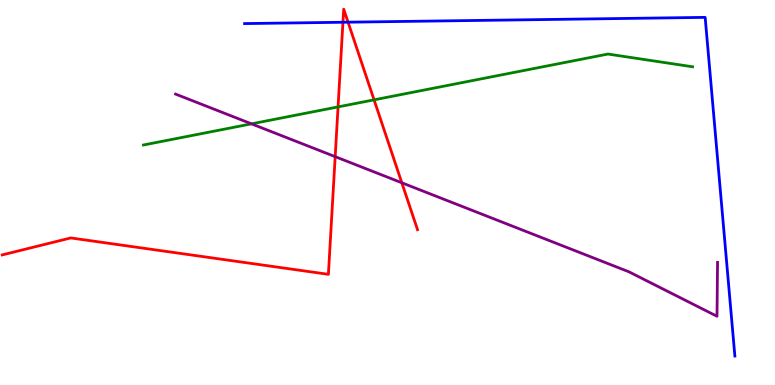[{'lines': ['blue', 'red'], 'intersections': [{'x': 4.43, 'y': 9.42}, {'x': 4.49, 'y': 9.42}]}, {'lines': ['green', 'red'], 'intersections': [{'x': 4.36, 'y': 7.22}, {'x': 4.83, 'y': 7.41}]}, {'lines': ['purple', 'red'], 'intersections': [{'x': 4.32, 'y': 5.93}, {'x': 5.18, 'y': 5.25}]}, {'lines': ['blue', 'green'], 'intersections': []}, {'lines': ['blue', 'purple'], 'intersections': []}, {'lines': ['green', 'purple'], 'intersections': [{'x': 3.24, 'y': 6.78}]}]